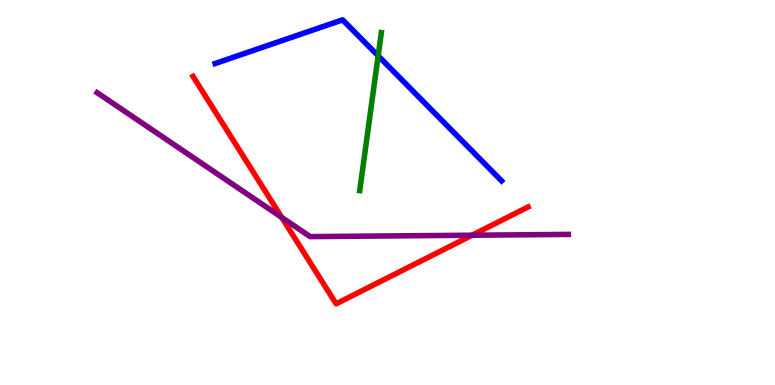[{'lines': ['blue', 'red'], 'intersections': []}, {'lines': ['green', 'red'], 'intersections': []}, {'lines': ['purple', 'red'], 'intersections': [{'x': 3.64, 'y': 4.35}, {'x': 6.09, 'y': 3.89}]}, {'lines': ['blue', 'green'], 'intersections': [{'x': 4.88, 'y': 8.55}]}, {'lines': ['blue', 'purple'], 'intersections': []}, {'lines': ['green', 'purple'], 'intersections': []}]